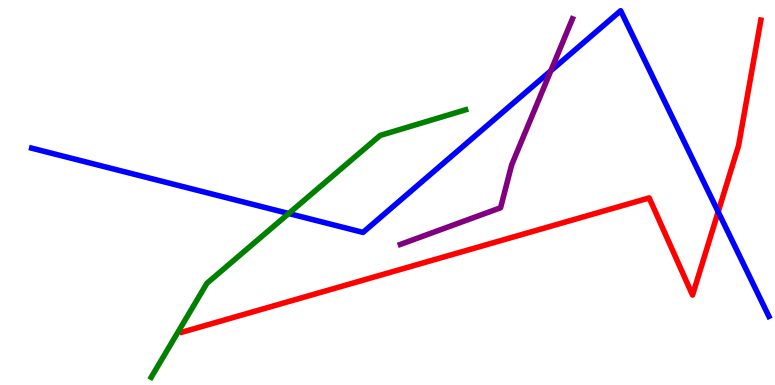[{'lines': ['blue', 'red'], 'intersections': [{'x': 9.27, 'y': 4.5}]}, {'lines': ['green', 'red'], 'intersections': []}, {'lines': ['purple', 'red'], 'intersections': []}, {'lines': ['blue', 'green'], 'intersections': [{'x': 3.72, 'y': 4.45}]}, {'lines': ['blue', 'purple'], 'intersections': [{'x': 7.11, 'y': 8.16}]}, {'lines': ['green', 'purple'], 'intersections': []}]